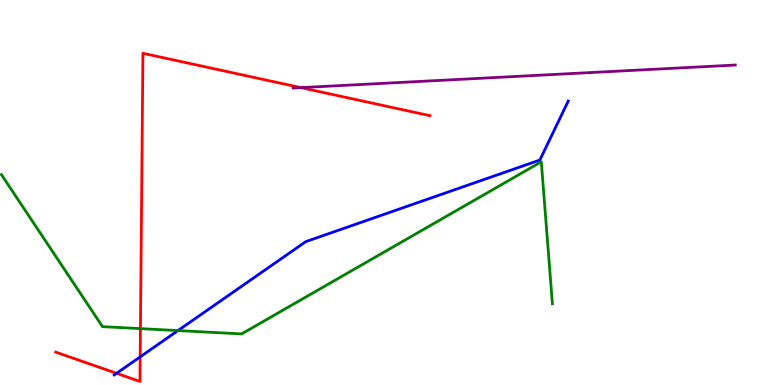[{'lines': ['blue', 'red'], 'intersections': [{'x': 1.5, 'y': 0.304}, {'x': 1.81, 'y': 0.73}]}, {'lines': ['green', 'red'], 'intersections': [{'x': 1.81, 'y': 1.46}]}, {'lines': ['purple', 'red'], 'intersections': [{'x': 3.88, 'y': 7.72}]}, {'lines': ['blue', 'green'], 'intersections': [{'x': 2.3, 'y': 1.41}]}, {'lines': ['blue', 'purple'], 'intersections': []}, {'lines': ['green', 'purple'], 'intersections': []}]